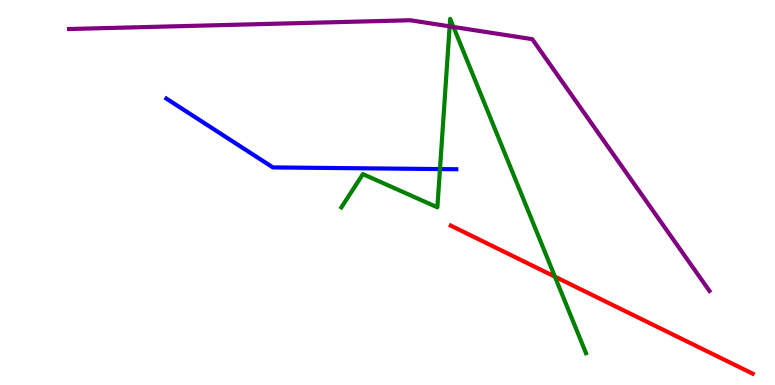[{'lines': ['blue', 'red'], 'intersections': []}, {'lines': ['green', 'red'], 'intersections': [{'x': 7.16, 'y': 2.81}]}, {'lines': ['purple', 'red'], 'intersections': []}, {'lines': ['blue', 'green'], 'intersections': [{'x': 5.68, 'y': 5.61}]}, {'lines': ['blue', 'purple'], 'intersections': []}, {'lines': ['green', 'purple'], 'intersections': [{'x': 5.8, 'y': 9.32}, {'x': 5.85, 'y': 9.3}]}]